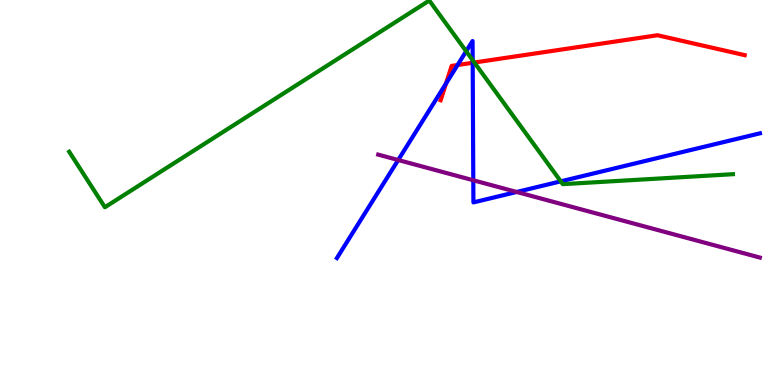[{'lines': ['blue', 'red'], 'intersections': [{'x': 5.75, 'y': 7.83}, {'x': 5.9, 'y': 8.31}, {'x': 6.1, 'y': 8.37}]}, {'lines': ['green', 'red'], 'intersections': [{'x': 6.12, 'y': 8.38}]}, {'lines': ['purple', 'red'], 'intersections': []}, {'lines': ['blue', 'green'], 'intersections': [{'x': 6.02, 'y': 8.67}, {'x': 6.1, 'y': 8.44}, {'x': 7.24, 'y': 5.29}]}, {'lines': ['blue', 'purple'], 'intersections': [{'x': 5.14, 'y': 5.84}, {'x': 6.11, 'y': 5.32}, {'x': 6.67, 'y': 5.01}]}, {'lines': ['green', 'purple'], 'intersections': []}]